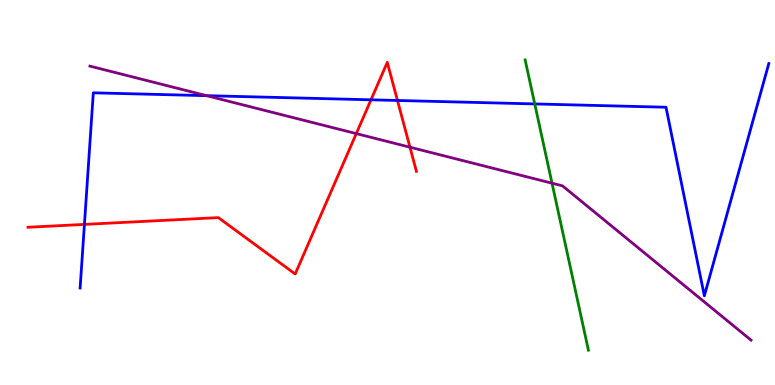[{'lines': ['blue', 'red'], 'intersections': [{'x': 1.09, 'y': 4.17}, {'x': 4.79, 'y': 7.41}, {'x': 5.13, 'y': 7.39}]}, {'lines': ['green', 'red'], 'intersections': []}, {'lines': ['purple', 'red'], 'intersections': [{'x': 4.6, 'y': 6.53}, {'x': 5.29, 'y': 6.18}]}, {'lines': ['blue', 'green'], 'intersections': [{'x': 6.9, 'y': 7.3}]}, {'lines': ['blue', 'purple'], 'intersections': [{'x': 2.67, 'y': 7.52}]}, {'lines': ['green', 'purple'], 'intersections': [{'x': 7.12, 'y': 5.24}]}]